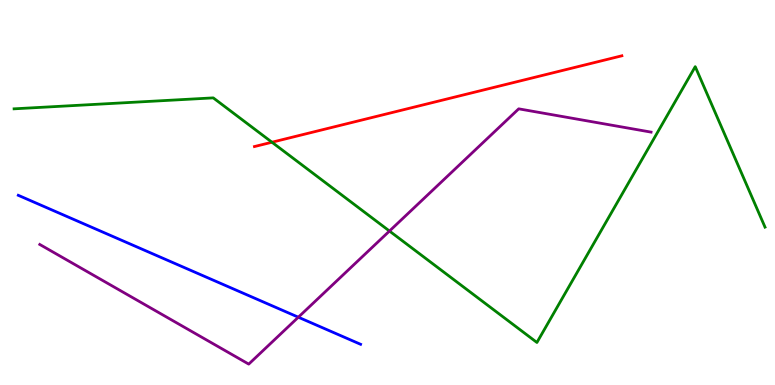[{'lines': ['blue', 'red'], 'intersections': []}, {'lines': ['green', 'red'], 'intersections': [{'x': 3.51, 'y': 6.31}]}, {'lines': ['purple', 'red'], 'intersections': []}, {'lines': ['blue', 'green'], 'intersections': []}, {'lines': ['blue', 'purple'], 'intersections': [{'x': 3.85, 'y': 1.76}]}, {'lines': ['green', 'purple'], 'intersections': [{'x': 5.03, 'y': 4.0}]}]